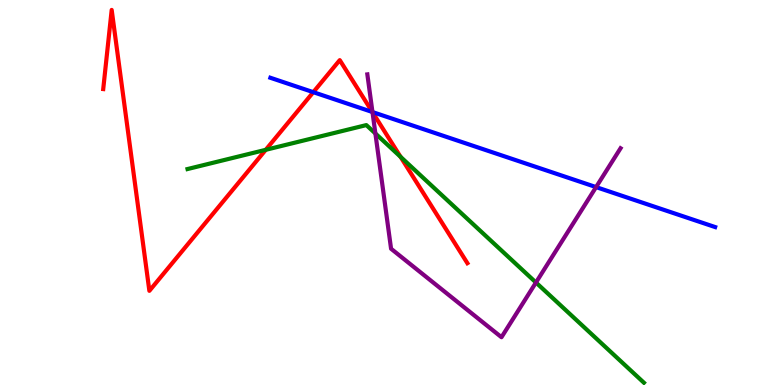[{'lines': ['blue', 'red'], 'intersections': [{'x': 4.04, 'y': 7.61}, {'x': 4.8, 'y': 7.09}]}, {'lines': ['green', 'red'], 'intersections': [{'x': 3.43, 'y': 6.11}, {'x': 5.17, 'y': 5.93}]}, {'lines': ['purple', 'red'], 'intersections': [{'x': 4.81, 'y': 7.09}]}, {'lines': ['blue', 'green'], 'intersections': []}, {'lines': ['blue', 'purple'], 'intersections': [{'x': 4.81, 'y': 7.09}, {'x': 7.69, 'y': 5.14}]}, {'lines': ['green', 'purple'], 'intersections': [{'x': 4.84, 'y': 6.53}, {'x': 6.92, 'y': 2.66}]}]